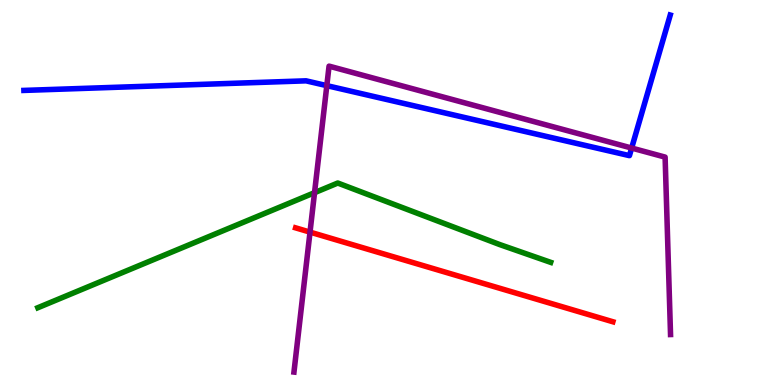[{'lines': ['blue', 'red'], 'intersections': []}, {'lines': ['green', 'red'], 'intersections': []}, {'lines': ['purple', 'red'], 'intersections': [{'x': 4.0, 'y': 3.97}]}, {'lines': ['blue', 'green'], 'intersections': []}, {'lines': ['blue', 'purple'], 'intersections': [{'x': 4.22, 'y': 7.78}, {'x': 8.15, 'y': 6.15}]}, {'lines': ['green', 'purple'], 'intersections': [{'x': 4.06, 'y': 5.0}]}]